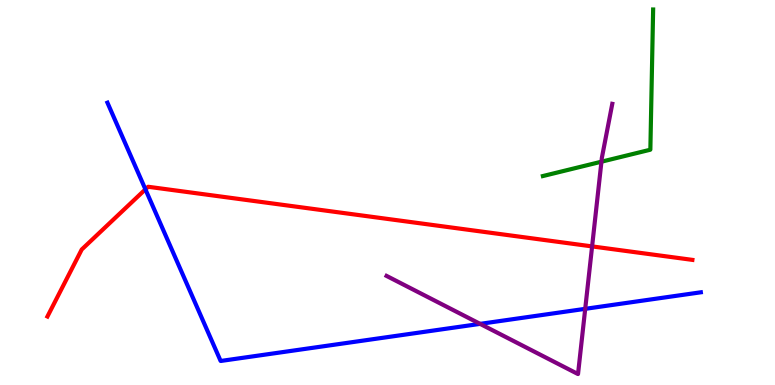[{'lines': ['blue', 'red'], 'intersections': [{'x': 1.88, 'y': 5.08}]}, {'lines': ['green', 'red'], 'intersections': []}, {'lines': ['purple', 'red'], 'intersections': [{'x': 7.64, 'y': 3.6}]}, {'lines': ['blue', 'green'], 'intersections': []}, {'lines': ['blue', 'purple'], 'intersections': [{'x': 6.19, 'y': 1.59}, {'x': 7.55, 'y': 1.98}]}, {'lines': ['green', 'purple'], 'intersections': [{'x': 7.76, 'y': 5.8}]}]